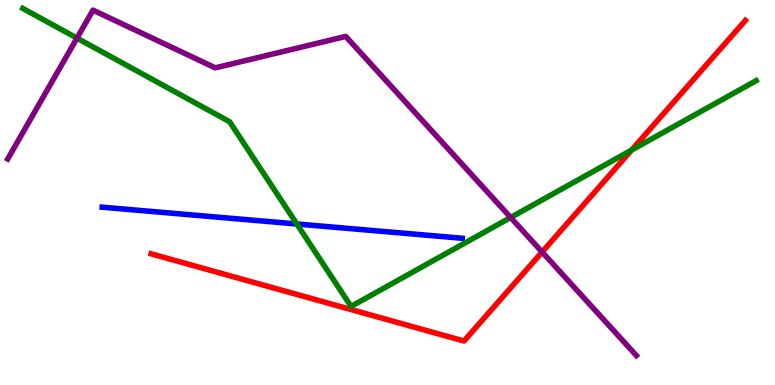[{'lines': ['blue', 'red'], 'intersections': []}, {'lines': ['green', 'red'], 'intersections': [{'x': 8.15, 'y': 6.1}]}, {'lines': ['purple', 'red'], 'intersections': [{'x': 6.99, 'y': 3.45}]}, {'lines': ['blue', 'green'], 'intersections': [{'x': 3.83, 'y': 4.18}]}, {'lines': ['blue', 'purple'], 'intersections': []}, {'lines': ['green', 'purple'], 'intersections': [{'x': 0.993, 'y': 9.01}, {'x': 6.59, 'y': 4.35}]}]